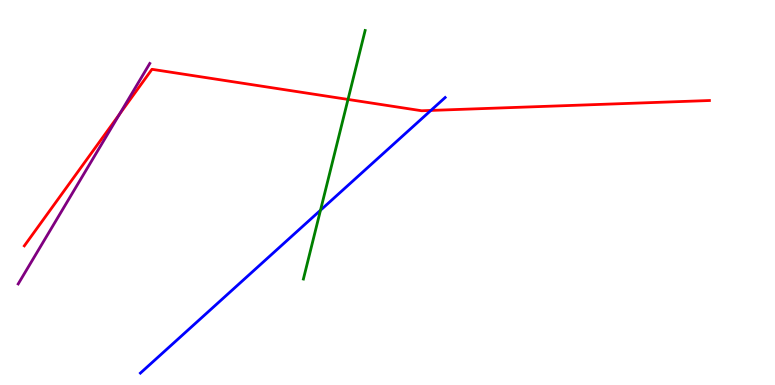[{'lines': ['blue', 'red'], 'intersections': [{'x': 5.56, 'y': 7.13}]}, {'lines': ['green', 'red'], 'intersections': [{'x': 4.49, 'y': 7.42}]}, {'lines': ['purple', 'red'], 'intersections': [{'x': 1.54, 'y': 7.03}]}, {'lines': ['blue', 'green'], 'intersections': [{'x': 4.14, 'y': 4.54}]}, {'lines': ['blue', 'purple'], 'intersections': []}, {'lines': ['green', 'purple'], 'intersections': []}]